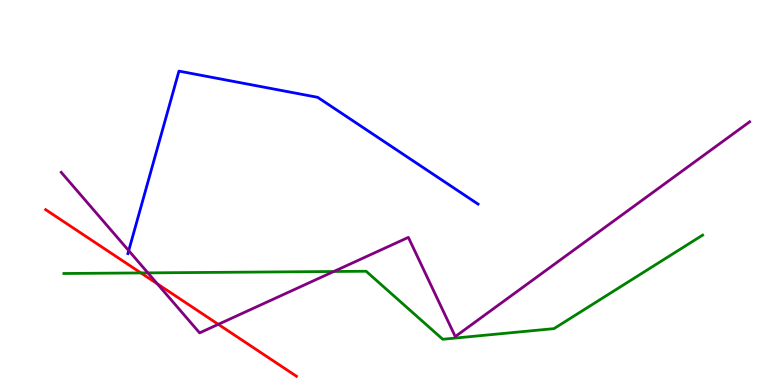[{'lines': ['blue', 'red'], 'intersections': []}, {'lines': ['green', 'red'], 'intersections': [{'x': 1.82, 'y': 2.91}]}, {'lines': ['purple', 'red'], 'intersections': [{'x': 2.03, 'y': 2.63}, {'x': 2.82, 'y': 1.58}]}, {'lines': ['blue', 'green'], 'intersections': []}, {'lines': ['blue', 'purple'], 'intersections': [{'x': 1.66, 'y': 3.49}]}, {'lines': ['green', 'purple'], 'intersections': [{'x': 1.91, 'y': 2.91}, {'x': 4.31, 'y': 2.95}]}]